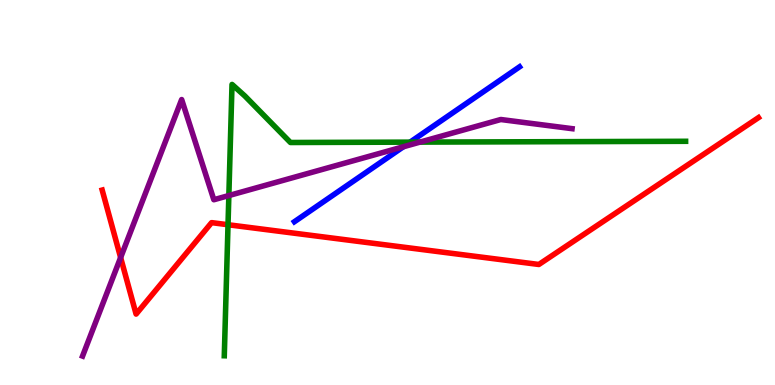[{'lines': ['blue', 'red'], 'intersections': []}, {'lines': ['green', 'red'], 'intersections': [{'x': 2.94, 'y': 4.16}]}, {'lines': ['purple', 'red'], 'intersections': [{'x': 1.56, 'y': 3.31}]}, {'lines': ['blue', 'green'], 'intersections': [{'x': 5.29, 'y': 6.31}]}, {'lines': ['blue', 'purple'], 'intersections': [{'x': 5.21, 'y': 6.19}]}, {'lines': ['green', 'purple'], 'intersections': [{'x': 2.95, 'y': 4.92}, {'x': 5.42, 'y': 6.31}]}]